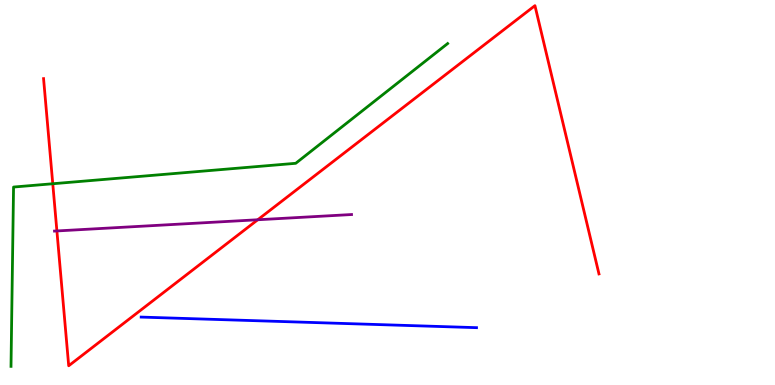[{'lines': ['blue', 'red'], 'intersections': []}, {'lines': ['green', 'red'], 'intersections': [{'x': 0.681, 'y': 5.23}]}, {'lines': ['purple', 'red'], 'intersections': [{'x': 0.734, 'y': 4.0}, {'x': 3.33, 'y': 4.29}]}, {'lines': ['blue', 'green'], 'intersections': []}, {'lines': ['blue', 'purple'], 'intersections': []}, {'lines': ['green', 'purple'], 'intersections': []}]